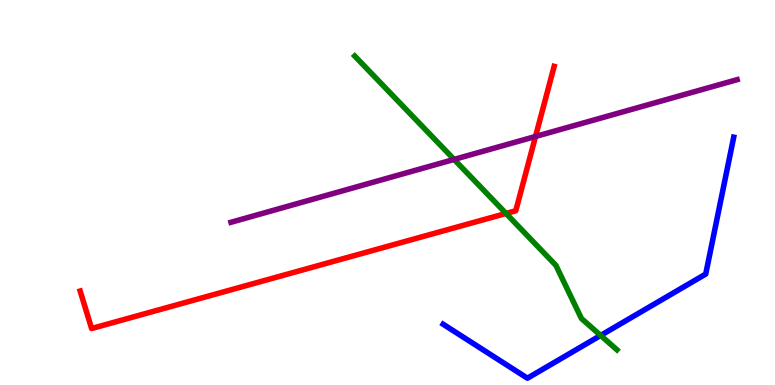[{'lines': ['blue', 'red'], 'intersections': []}, {'lines': ['green', 'red'], 'intersections': [{'x': 6.53, 'y': 4.46}]}, {'lines': ['purple', 'red'], 'intersections': [{'x': 6.91, 'y': 6.46}]}, {'lines': ['blue', 'green'], 'intersections': [{'x': 7.75, 'y': 1.29}]}, {'lines': ['blue', 'purple'], 'intersections': []}, {'lines': ['green', 'purple'], 'intersections': [{'x': 5.86, 'y': 5.86}]}]